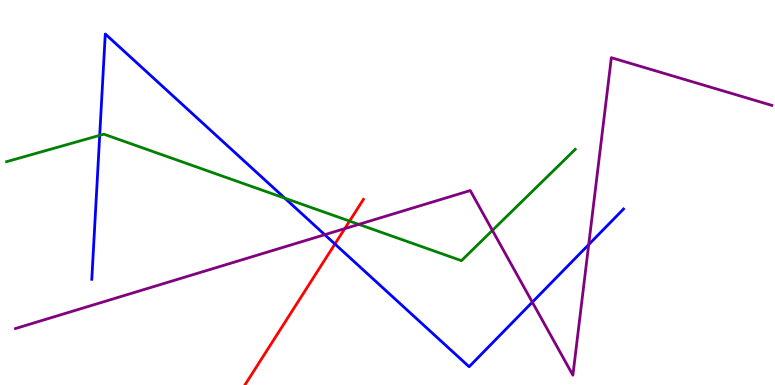[{'lines': ['blue', 'red'], 'intersections': [{'x': 4.32, 'y': 3.66}]}, {'lines': ['green', 'red'], 'intersections': [{'x': 4.51, 'y': 4.26}]}, {'lines': ['purple', 'red'], 'intersections': [{'x': 4.45, 'y': 4.06}]}, {'lines': ['blue', 'green'], 'intersections': [{'x': 1.29, 'y': 6.48}, {'x': 3.67, 'y': 4.85}]}, {'lines': ['blue', 'purple'], 'intersections': [{'x': 4.19, 'y': 3.9}, {'x': 6.87, 'y': 2.15}, {'x': 7.6, 'y': 3.65}]}, {'lines': ['green', 'purple'], 'intersections': [{'x': 4.63, 'y': 4.17}, {'x': 6.35, 'y': 4.02}]}]